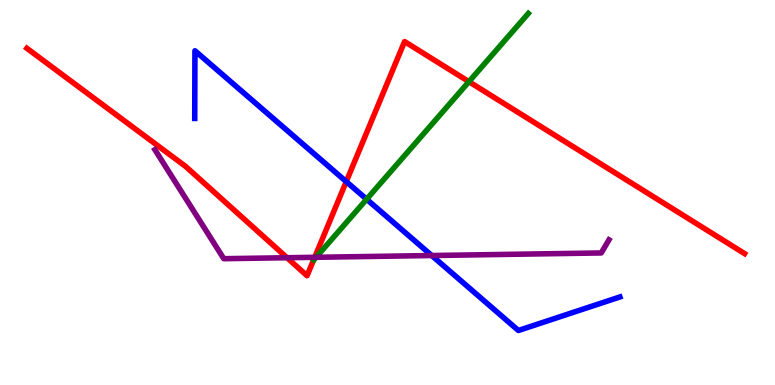[{'lines': ['blue', 'red'], 'intersections': [{'x': 4.47, 'y': 5.28}]}, {'lines': ['green', 'red'], 'intersections': [{'x': 6.05, 'y': 7.88}]}, {'lines': ['purple', 'red'], 'intersections': [{'x': 3.7, 'y': 3.31}, {'x': 4.06, 'y': 3.32}]}, {'lines': ['blue', 'green'], 'intersections': [{'x': 4.73, 'y': 4.83}]}, {'lines': ['blue', 'purple'], 'intersections': [{'x': 5.57, 'y': 3.36}]}, {'lines': ['green', 'purple'], 'intersections': [{'x': 4.08, 'y': 3.32}]}]